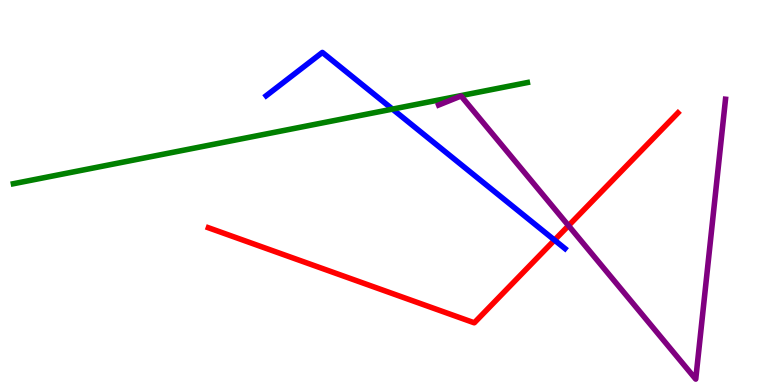[{'lines': ['blue', 'red'], 'intersections': [{'x': 7.15, 'y': 3.76}]}, {'lines': ['green', 'red'], 'intersections': []}, {'lines': ['purple', 'red'], 'intersections': [{'x': 7.34, 'y': 4.14}]}, {'lines': ['blue', 'green'], 'intersections': [{'x': 5.06, 'y': 7.17}]}, {'lines': ['blue', 'purple'], 'intersections': []}, {'lines': ['green', 'purple'], 'intersections': []}]